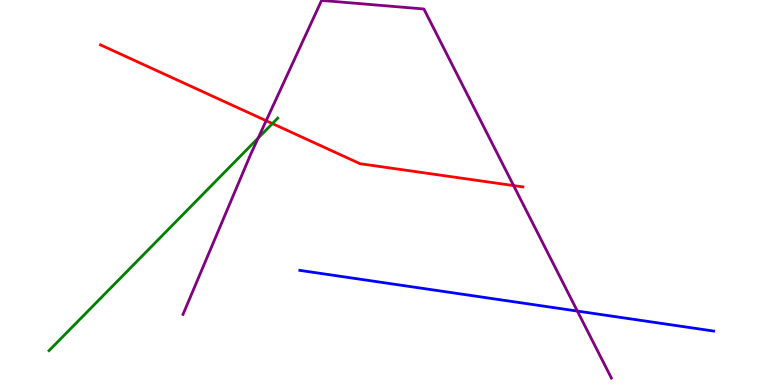[{'lines': ['blue', 'red'], 'intersections': []}, {'lines': ['green', 'red'], 'intersections': [{'x': 3.51, 'y': 6.79}]}, {'lines': ['purple', 'red'], 'intersections': [{'x': 3.43, 'y': 6.86}, {'x': 6.63, 'y': 5.18}]}, {'lines': ['blue', 'green'], 'intersections': []}, {'lines': ['blue', 'purple'], 'intersections': [{'x': 7.45, 'y': 1.92}]}, {'lines': ['green', 'purple'], 'intersections': [{'x': 3.33, 'y': 6.41}]}]